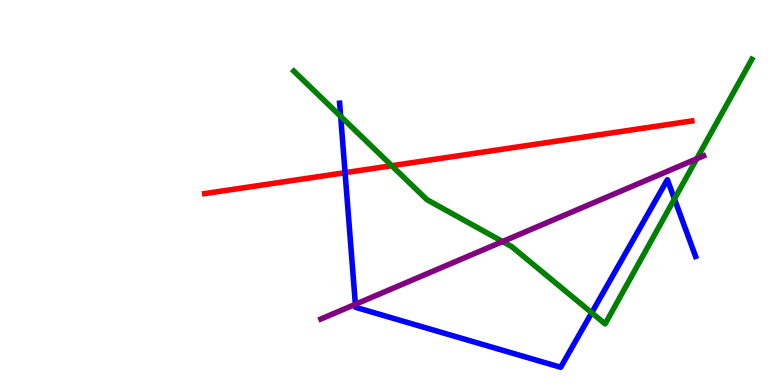[{'lines': ['blue', 'red'], 'intersections': [{'x': 4.45, 'y': 5.51}]}, {'lines': ['green', 'red'], 'intersections': [{'x': 5.05, 'y': 5.7}]}, {'lines': ['purple', 'red'], 'intersections': []}, {'lines': ['blue', 'green'], 'intersections': [{'x': 4.4, 'y': 6.98}, {'x': 7.63, 'y': 1.88}, {'x': 8.7, 'y': 4.83}]}, {'lines': ['blue', 'purple'], 'intersections': [{'x': 4.59, 'y': 2.1}]}, {'lines': ['green', 'purple'], 'intersections': [{'x': 6.48, 'y': 3.73}, {'x': 8.99, 'y': 5.88}]}]